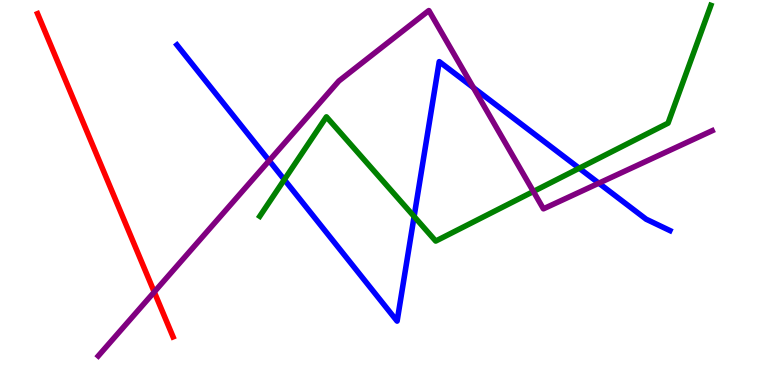[{'lines': ['blue', 'red'], 'intersections': []}, {'lines': ['green', 'red'], 'intersections': []}, {'lines': ['purple', 'red'], 'intersections': [{'x': 1.99, 'y': 2.42}]}, {'lines': ['blue', 'green'], 'intersections': [{'x': 3.67, 'y': 5.33}, {'x': 5.34, 'y': 4.38}, {'x': 7.47, 'y': 5.63}]}, {'lines': ['blue', 'purple'], 'intersections': [{'x': 3.47, 'y': 5.83}, {'x': 6.11, 'y': 7.72}, {'x': 7.73, 'y': 5.24}]}, {'lines': ['green', 'purple'], 'intersections': [{'x': 6.88, 'y': 5.03}]}]